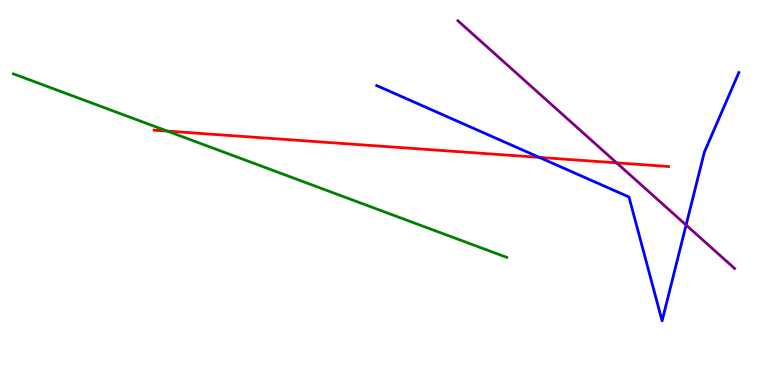[{'lines': ['blue', 'red'], 'intersections': [{'x': 6.96, 'y': 5.91}]}, {'lines': ['green', 'red'], 'intersections': [{'x': 2.16, 'y': 6.59}]}, {'lines': ['purple', 'red'], 'intersections': [{'x': 7.96, 'y': 5.77}]}, {'lines': ['blue', 'green'], 'intersections': []}, {'lines': ['blue', 'purple'], 'intersections': [{'x': 8.85, 'y': 4.15}]}, {'lines': ['green', 'purple'], 'intersections': []}]